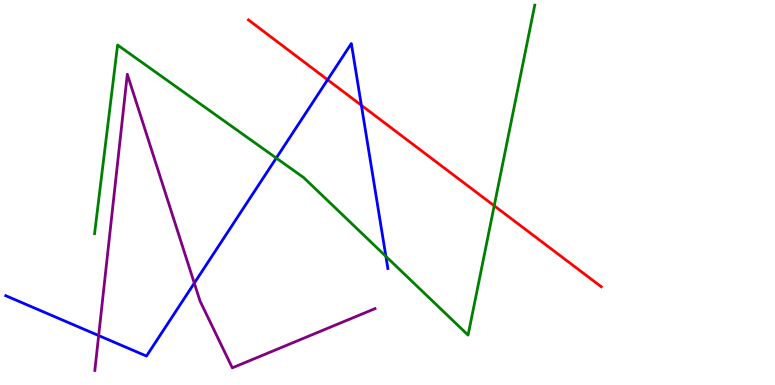[{'lines': ['blue', 'red'], 'intersections': [{'x': 4.23, 'y': 7.93}, {'x': 4.66, 'y': 7.26}]}, {'lines': ['green', 'red'], 'intersections': [{'x': 6.38, 'y': 4.66}]}, {'lines': ['purple', 'red'], 'intersections': []}, {'lines': ['blue', 'green'], 'intersections': [{'x': 3.56, 'y': 5.89}, {'x': 4.98, 'y': 3.34}]}, {'lines': ['blue', 'purple'], 'intersections': [{'x': 1.27, 'y': 1.28}, {'x': 2.51, 'y': 2.65}]}, {'lines': ['green', 'purple'], 'intersections': []}]